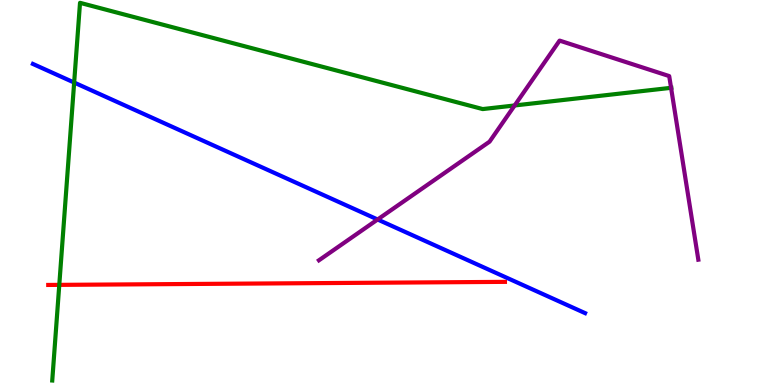[{'lines': ['blue', 'red'], 'intersections': []}, {'lines': ['green', 'red'], 'intersections': [{'x': 0.765, 'y': 2.6}]}, {'lines': ['purple', 'red'], 'intersections': []}, {'lines': ['blue', 'green'], 'intersections': [{'x': 0.957, 'y': 7.86}]}, {'lines': ['blue', 'purple'], 'intersections': [{'x': 4.87, 'y': 4.3}]}, {'lines': ['green', 'purple'], 'intersections': [{'x': 6.64, 'y': 7.26}, {'x': 8.66, 'y': 7.72}]}]